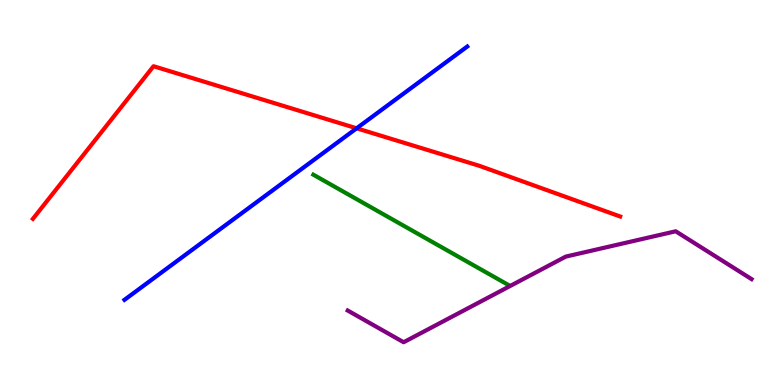[{'lines': ['blue', 'red'], 'intersections': [{'x': 4.6, 'y': 6.67}]}, {'lines': ['green', 'red'], 'intersections': []}, {'lines': ['purple', 'red'], 'intersections': []}, {'lines': ['blue', 'green'], 'intersections': []}, {'lines': ['blue', 'purple'], 'intersections': []}, {'lines': ['green', 'purple'], 'intersections': []}]